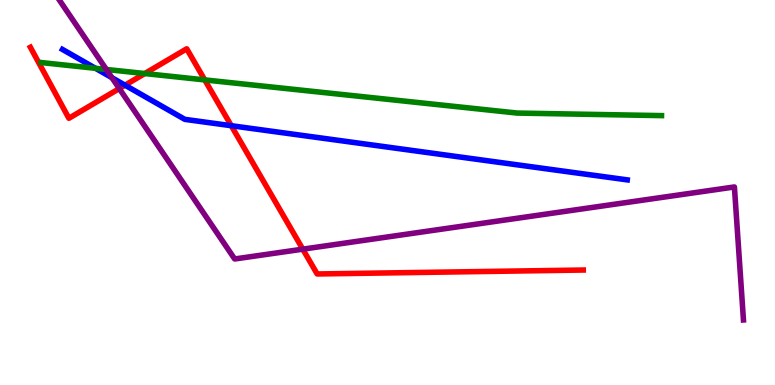[{'lines': ['blue', 'red'], 'intersections': [{'x': 1.61, 'y': 7.79}, {'x': 2.98, 'y': 6.73}]}, {'lines': ['green', 'red'], 'intersections': [{'x': 1.87, 'y': 8.09}, {'x': 2.64, 'y': 7.92}]}, {'lines': ['purple', 'red'], 'intersections': [{'x': 1.54, 'y': 7.7}, {'x': 3.91, 'y': 3.53}]}, {'lines': ['blue', 'green'], 'intersections': [{'x': 1.23, 'y': 8.23}]}, {'lines': ['blue', 'purple'], 'intersections': [{'x': 1.44, 'y': 7.98}]}, {'lines': ['green', 'purple'], 'intersections': [{'x': 1.37, 'y': 8.2}]}]